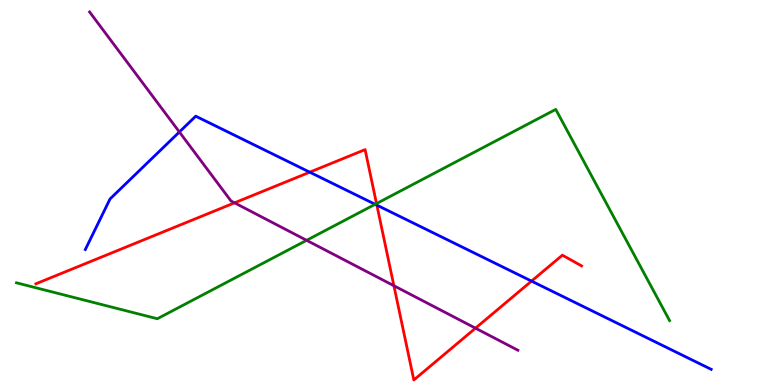[{'lines': ['blue', 'red'], 'intersections': [{'x': 4.0, 'y': 5.53}, {'x': 4.86, 'y': 4.67}, {'x': 6.86, 'y': 2.7}]}, {'lines': ['green', 'red'], 'intersections': [{'x': 4.86, 'y': 4.71}]}, {'lines': ['purple', 'red'], 'intersections': [{'x': 3.03, 'y': 4.73}, {'x': 5.08, 'y': 2.58}, {'x': 6.14, 'y': 1.48}]}, {'lines': ['blue', 'green'], 'intersections': [{'x': 4.84, 'y': 4.69}]}, {'lines': ['blue', 'purple'], 'intersections': [{'x': 2.31, 'y': 6.57}]}, {'lines': ['green', 'purple'], 'intersections': [{'x': 3.96, 'y': 3.76}]}]